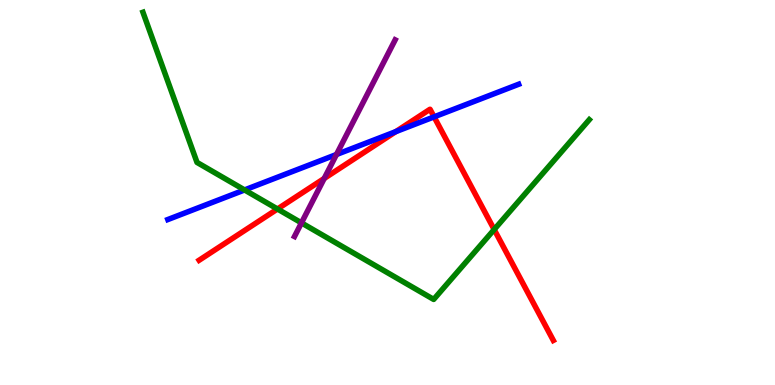[{'lines': ['blue', 'red'], 'intersections': [{'x': 5.11, 'y': 6.58}, {'x': 5.6, 'y': 6.96}]}, {'lines': ['green', 'red'], 'intersections': [{'x': 3.58, 'y': 4.57}, {'x': 6.38, 'y': 4.04}]}, {'lines': ['purple', 'red'], 'intersections': [{'x': 4.18, 'y': 5.37}]}, {'lines': ['blue', 'green'], 'intersections': [{'x': 3.16, 'y': 5.07}]}, {'lines': ['blue', 'purple'], 'intersections': [{'x': 4.34, 'y': 5.99}]}, {'lines': ['green', 'purple'], 'intersections': [{'x': 3.89, 'y': 4.21}]}]